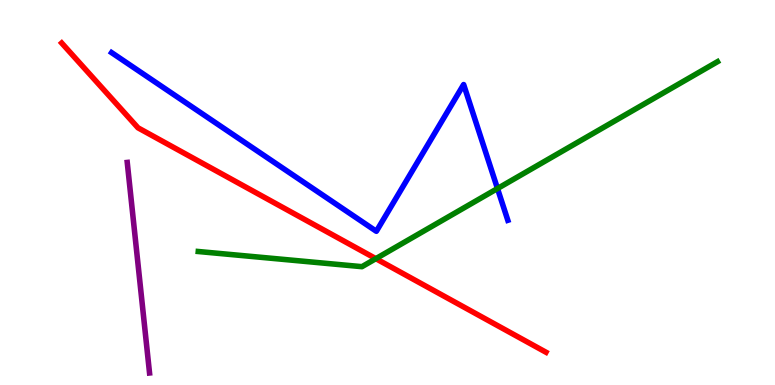[{'lines': ['blue', 'red'], 'intersections': []}, {'lines': ['green', 'red'], 'intersections': [{'x': 4.85, 'y': 3.28}]}, {'lines': ['purple', 'red'], 'intersections': []}, {'lines': ['blue', 'green'], 'intersections': [{'x': 6.42, 'y': 5.1}]}, {'lines': ['blue', 'purple'], 'intersections': []}, {'lines': ['green', 'purple'], 'intersections': []}]